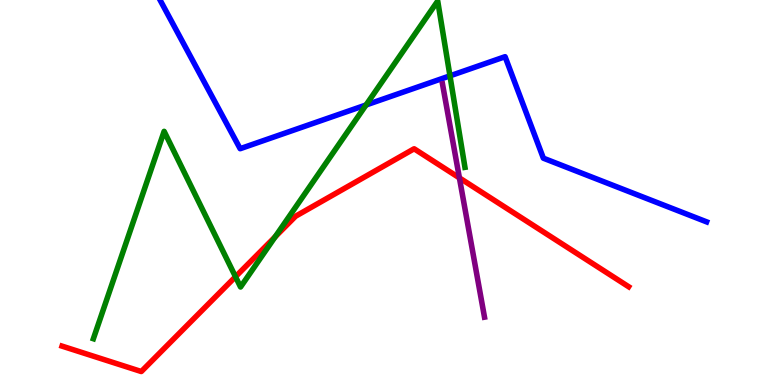[{'lines': ['blue', 'red'], 'intersections': []}, {'lines': ['green', 'red'], 'intersections': [{'x': 3.04, 'y': 2.81}, {'x': 3.55, 'y': 3.85}]}, {'lines': ['purple', 'red'], 'intersections': [{'x': 5.93, 'y': 5.38}]}, {'lines': ['blue', 'green'], 'intersections': [{'x': 4.72, 'y': 7.27}, {'x': 5.81, 'y': 8.03}]}, {'lines': ['blue', 'purple'], 'intersections': []}, {'lines': ['green', 'purple'], 'intersections': []}]